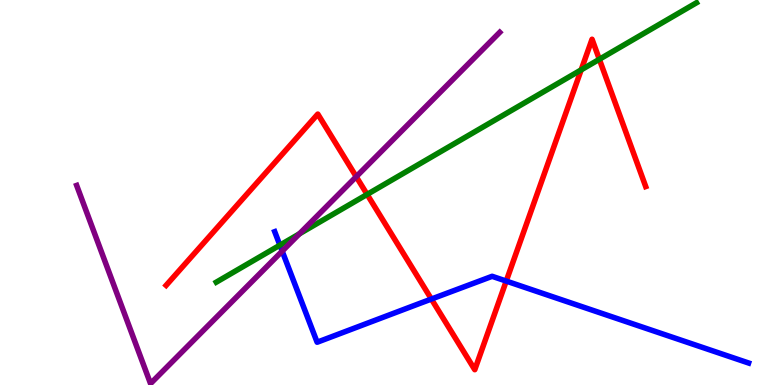[{'lines': ['blue', 'red'], 'intersections': [{'x': 5.57, 'y': 2.23}, {'x': 6.53, 'y': 2.7}]}, {'lines': ['green', 'red'], 'intersections': [{'x': 4.74, 'y': 4.95}, {'x': 7.5, 'y': 8.19}, {'x': 7.73, 'y': 8.46}]}, {'lines': ['purple', 'red'], 'intersections': [{'x': 4.6, 'y': 5.41}]}, {'lines': ['blue', 'green'], 'intersections': [{'x': 3.61, 'y': 3.63}]}, {'lines': ['blue', 'purple'], 'intersections': [{'x': 3.64, 'y': 3.48}]}, {'lines': ['green', 'purple'], 'intersections': [{'x': 3.86, 'y': 3.93}]}]